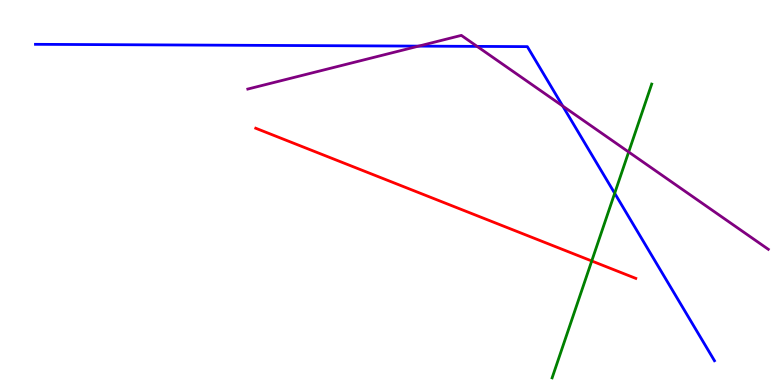[{'lines': ['blue', 'red'], 'intersections': []}, {'lines': ['green', 'red'], 'intersections': [{'x': 7.64, 'y': 3.22}]}, {'lines': ['purple', 'red'], 'intersections': []}, {'lines': ['blue', 'green'], 'intersections': [{'x': 7.93, 'y': 4.98}]}, {'lines': ['blue', 'purple'], 'intersections': [{'x': 5.4, 'y': 8.8}, {'x': 6.16, 'y': 8.8}, {'x': 7.26, 'y': 7.25}]}, {'lines': ['green', 'purple'], 'intersections': [{'x': 8.11, 'y': 6.05}]}]